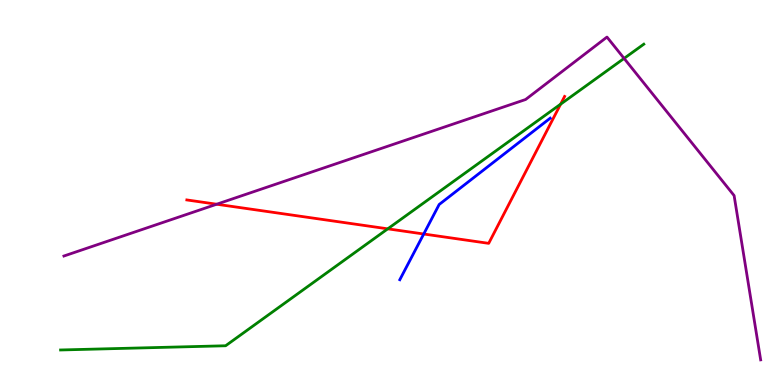[{'lines': ['blue', 'red'], 'intersections': [{'x': 5.47, 'y': 3.92}]}, {'lines': ['green', 'red'], 'intersections': [{'x': 5.0, 'y': 4.06}, {'x': 7.23, 'y': 7.29}]}, {'lines': ['purple', 'red'], 'intersections': [{'x': 2.8, 'y': 4.7}]}, {'lines': ['blue', 'green'], 'intersections': []}, {'lines': ['blue', 'purple'], 'intersections': []}, {'lines': ['green', 'purple'], 'intersections': [{'x': 8.05, 'y': 8.48}]}]